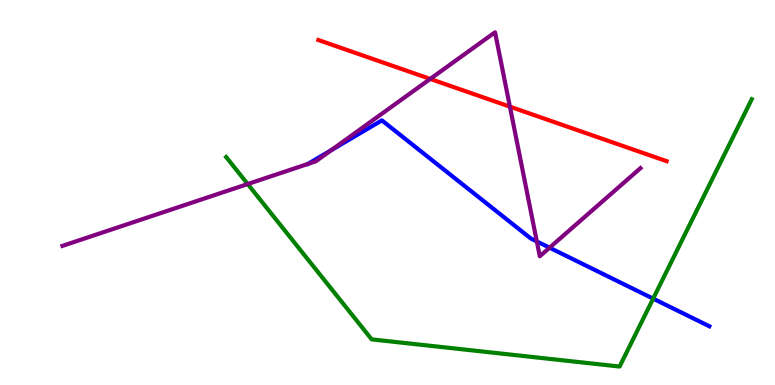[{'lines': ['blue', 'red'], 'intersections': []}, {'lines': ['green', 'red'], 'intersections': []}, {'lines': ['purple', 'red'], 'intersections': [{'x': 5.55, 'y': 7.95}, {'x': 6.58, 'y': 7.23}]}, {'lines': ['blue', 'green'], 'intersections': [{'x': 8.43, 'y': 2.24}]}, {'lines': ['blue', 'purple'], 'intersections': [{'x': 4.27, 'y': 6.1}, {'x': 6.93, 'y': 3.73}, {'x': 7.09, 'y': 3.57}]}, {'lines': ['green', 'purple'], 'intersections': [{'x': 3.2, 'y': 5.22}]}]